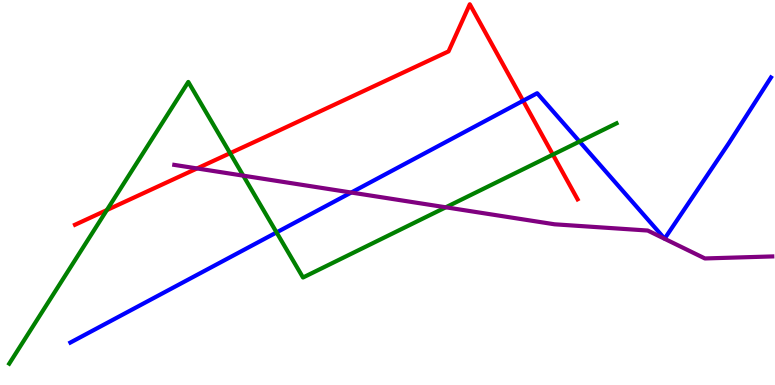[{'lines': ['blue', 'red'], 'intersections': [{'x': 6.75, 'y': 7.38}]}, {'lines': ['green', 'red'], 'intersections': [{'x': 1.38, 'y': 4.54}, {'x': 2.97, 'y': 6.02}, {'x': 7.13, 'y': 5.98}]}, {'lines': ['purple', 'red'], 'intersections': [{'x': 2.54, 'y': 5.62}]}, {'lines': ['blue', 'green'], 'intersections': [{'x': 3.57, 'y': 3.96}, {'x': 7.48, 'y': 6.32}]}, {'lines': ['blue', 'purple'], 'intersections': [{'x': 4.53, 'y': 5.0}]}, {'lines': ['green', 'purple'], 'intersections': [{'x': 3.14, 'y': 5.44}, {'x': 5.75, 'y': 4.62}]}]